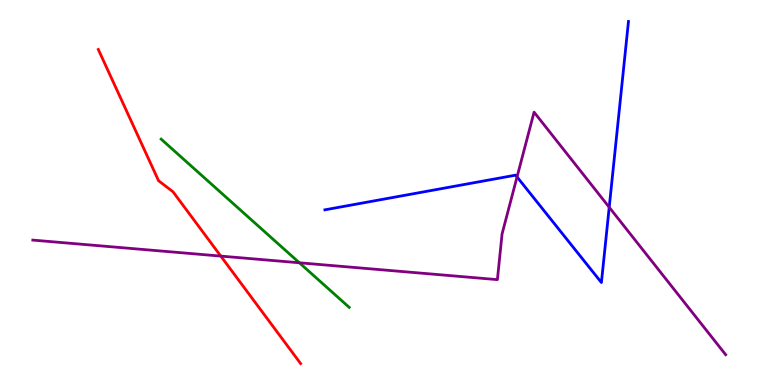[{'lines': ['blue', 'red'], 'intersections': []}, {'lines': ['green', 'red'], 'intersections': []}, {'lines': ['purple', 'red'], 'intersections': [{'x': 2.85, 'y': 3.35}]}, {'lines': ['blue', 'green'], 'intersections': []}, {'lines': ['blue', 'purple'], 'intersections': [{'x': 6.67, 'y': 5.4}, {'x': 7.86, 'y': 4.62}]}, {'lines': ['green', 'purple'], 'intersections': [{'x': 3.86, 'y': 3.17}]}]